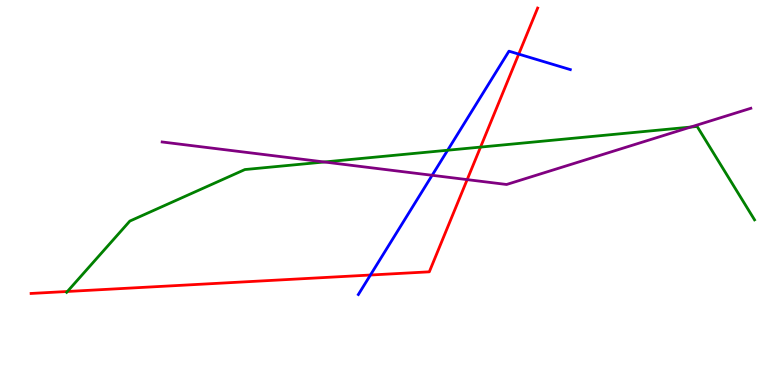[{'lines': ['blue', 'red'], 'intersections': [{'x': 4.78, 'y': 2.86}, {'x': 6.69, 'y': 8.59}]}, {'lines': ['green', 'red'], 'intersections': [{'x': 0.87, 'y': 2.43}, {'x': 6.2, 'y': 6.18}]}, {'lines': ['purple', 'red'], 'intersections': [{'x': 6.03, 'y': 5.33}]}, {'lines': ['blue', 'green'], 'intersections': [{'x': 5.78, 'y': 6.1}]}, {'lines': ['blue', 'purple'], 'intersections': [{'x': 5.58, 'y': 5.45}]}, {'lines': ['green', 'purple'], 'intersections': [{'x': 4.18, 'y': 5.79}, {'x': 8.91, 'y': 6.7}]}]